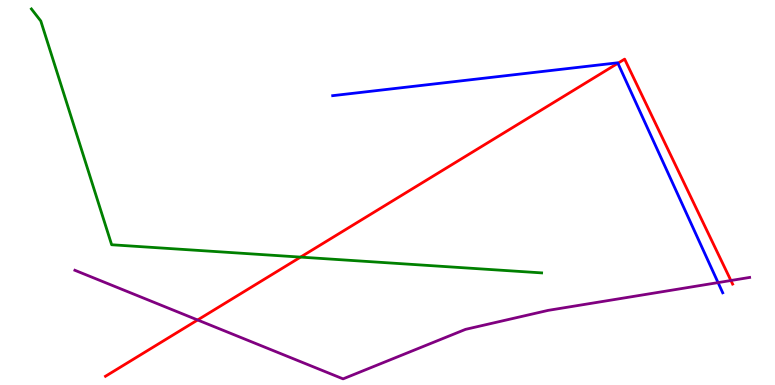[{'lines': ['blue', 'red'], 'intersections': [{'x': 7.97, 'y': 8.36}]}, {'lines': ['green', 'red'], 'intersections': [{'x': 3.88, 'y': 3.32}]}, {'lines': ['purple', 'red'], 'intersections': [{'x': 2.55, 'y': 1.69}, {'x': 9.43, 'y': 2.71}]}, {'lines': ['blue', 'green'], 'intersections': []}, {'lines': ['blue', 'purple'], 'intersections': [{'x': 9.27, 'y': 2.66}]}, {'lines': ['green', 'purple'], 'intersections': []}]